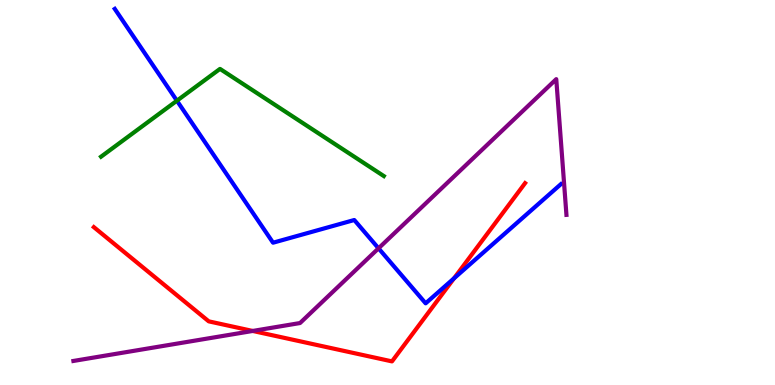[{'lines': ['blue', 'red'], 'intersections': [{'x': 5.86, 'y': 2.77}]}, {'lines': ['green', 'red'], 'intersections': []}, {'lines': ['purple', 'red'], 'intersections': [{'x': 3.26, 'y': 1.4}]}, {'lines': ['blue', 'green'], 'intersections': [{'x': 2.28, 'y': 7.38}]}, {'lines': ['blue', 'purple'], 'intersections': [{'x': 4.88, 'y': 3.55}]}, {'lines': ['green', 'purple'], 'intersections': []}]